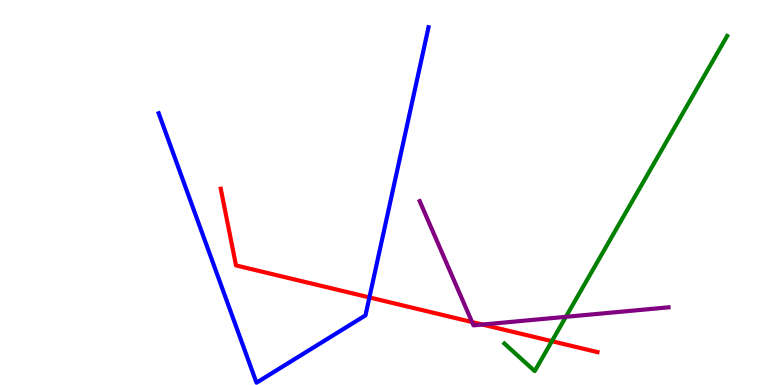[{'lines': ['blue', 'red'], 'intersections': [{'x': 4.77, 'y': 2.27}]}, {'lines': ['green', 'red'], 'intersections': [{'x': 7.12, 'y': 1.14}]}, {'lines': ['purple', 'red'], 'intersections': [{'x': 6.09, 'y': 1.64}, {'x': 6.23, 'y': 1.57}]}, {'lines': ['blue', 'green'], 'intersections': []}, {'lines': ['blue', 'purple'], 'intersections': []}, {'lines': ['green', 'purple'], 'intersections': [{'x': 7.3, 'y': 1.77}]}]